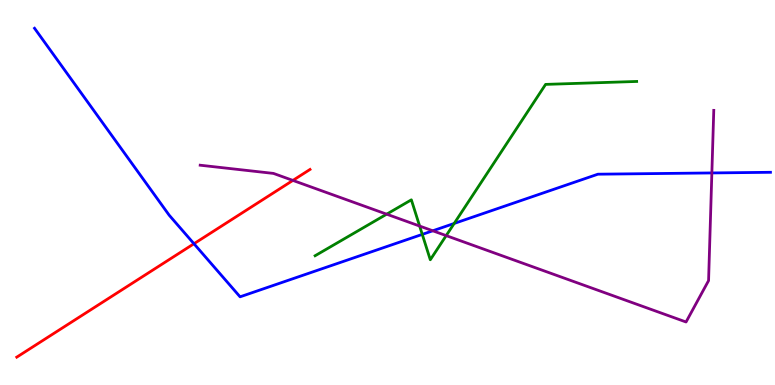[{'lines': ['blue', 'red'], 'intersections': [{'x': 2.5, 'y': 3.67}]}, {'lines': ['green', 'red'], 'intersections': []}, {'lines': ['purple', 'red'], 'intersections': [{'x': 3.78, 'y': 5.31}]}, {'lines': ['blue', 'green'], 'intersections': [{'x': 5.45, 'y': 3.91}, {'x': 5.86, 'y': 4.2}]}, {'lines': ['blue', 'purple'], 'intersections': [{'x': 5.58, 'y': 4.01}, {'x': 9.19, 'y': 5.51}]}, {'lines': ['green', 'purple'], 'intersections': [{'x': 4.99, 'y': 4.44}, {'x': 5.41, 'y': 4.13}, {'x': 5.76, 'y': 3.88}]}]